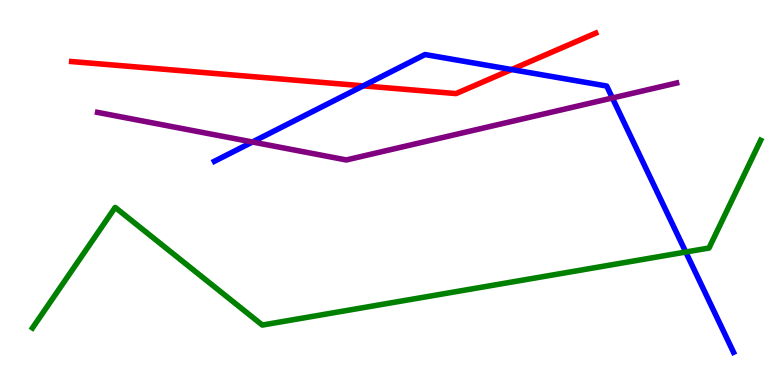[{'lines': ['blue', 'red'], 'intersections': [{'x': 4.69, 'y': 7.77}, {'x': 6.6, 'y': 8.19}]}, {'lines': ['green', 'red'], 'intersections': []}, {'lines': ['purple', 'red'], 'intersections': []}, {'lines': ['blue', 'green'], 'intersections': [{'x': 8.85, 'y': 3.45}]}, {'lines': ['blue', 'purple'], 'intersections': [{'x': 3.26, 'y': 6.31}, {'x': 7.9, 'y': 7.45}]}, {'lines': ['green', 'purple'], 'intersections': []}]